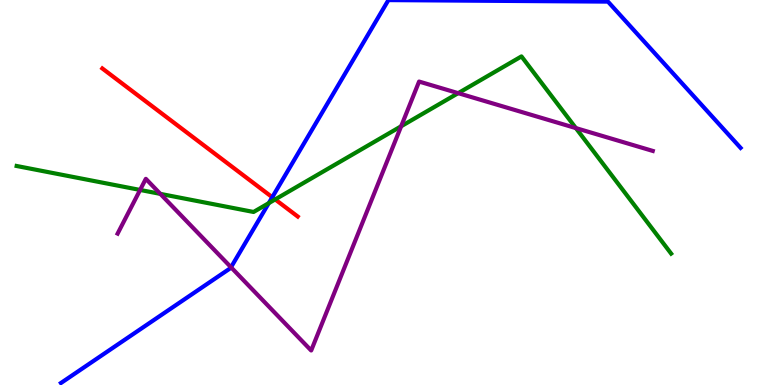[{'lines': ['blue', 'red'], 'intersections': [{'x': 3.51, 'y': 4.88}]}, {'lines': ['green', 'red'], 'intersections': [{'x': 3.55, 'y': 4.82}]}, {'lines': ['purple', 'red'], 'intersections': []}, {'lines': ['blue', 'green'], 'intersections': [{'x': 3.47, 'y': 4.72}]}, {'lines': ['blue', 'purple'], 'intersections': [{'x': 2.98, 'y': 3.06}]}, {'lines': ['green', 'purple'], 'intersections': [{'x': 1.81, 'y': 5.07}, {'x': 2.07, 'y': 4.96}, {'x': 5.18, 'y': 6.72}, {'x': 5.91, 'y': 7.58}, {'x': 7.43, 'y': 6.67}]}]